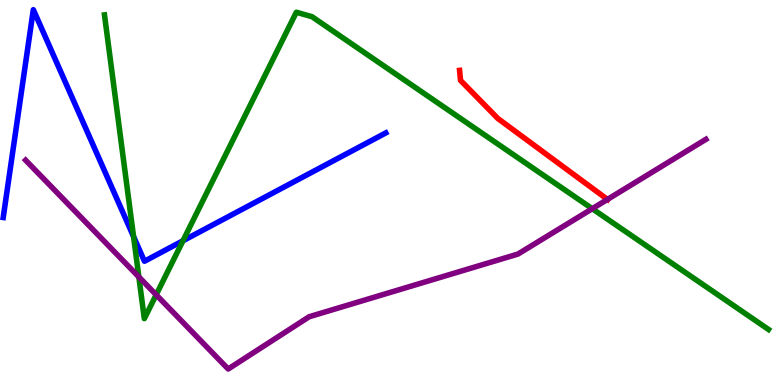[{'lines': ['blue', 'red'], 'intersections': []}, {'lines': ['green', 'red'], 'intersections': []}, {'lines': ['purple', 'red'], 'intersections': [{'x': 7.84, 'y': 4.82}]}, {'lines': ['blue', 'green'], 'intersections': [{'x': 1.72, 'y': 3.85}, {'x': 2.36, 'y': 3.75}]}, {'lines': ['blue', 'purple'], 'intersections': []}, {'lines': ['green', 'purple'], 'intersections': [{'x': 1.79, 'y': 2.81}, {'x': 2.02, 'y': 2.34}, {'x': 7.64, 'y': 4.58}]}]